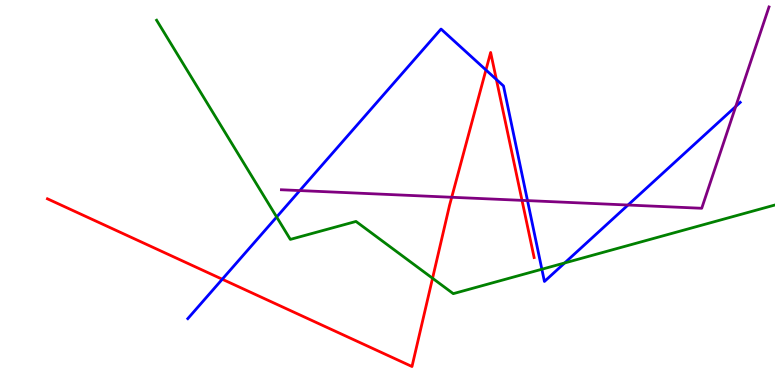[{'lines': ['blue', 'red'], 'intersections': [{'x': 2.87, 'y': 2.75}, {'x': 6.27, 'y': 8.18}, {'x': 6.4, 'y': 7.94}]}, {'lines': ['green', 'red'], 'intersections': [{'x': 5.58, 'y': 2.77}]}, {'lines': ['purple', 'red'], 'intersections': [{'x': 5.83, 'y': 4.88}, {'x': 6.74, 'y': 4.8}]}, {'lines': ['blue', 'green'], 'intersections': [{'x': 3.57, 'y': 4.36}, {'x': 6.99, 'y': 3.01}, {'x': 7.29, 'y': 3.17}]}, {'lines': ['blue', 'purple'], 'intersections': [{'x': 3.87, 'y': 5.05}, {'x': 6.81, 'y': 4.79}, {'x': 8.1, 'y': 4.67}, {'x': 9.49, 'y': 7.23}]}, {'lines': ['green', 'purple'], 'intersections': []}]